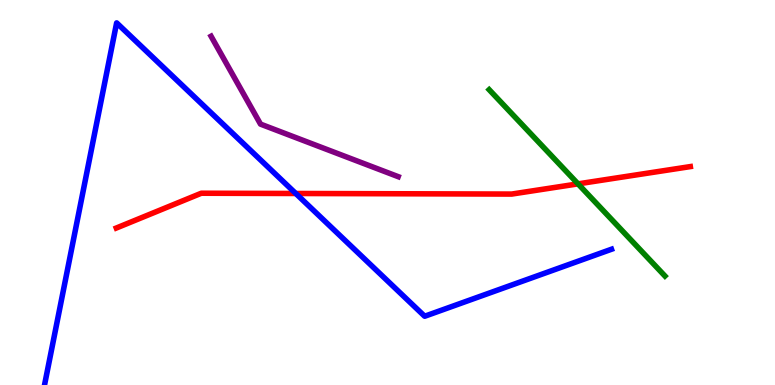[{'lines': ['blue', 'red'], 'intersections': [{'x': 3.82, 'y': 4.97}]}, {'lines': ['green', 'red'], 'intersections': [{'x': 7.46, 'y': 5.22}]}, {'lines': ['purple', 'red'], 'intersections': []}, {'lines': ['blue', 'green'], 'intersections': []}, {'lines': ['blue', 'purple'], 'intersections': []}, {'lines': ['green', 'purple'], 'intersections': []}]